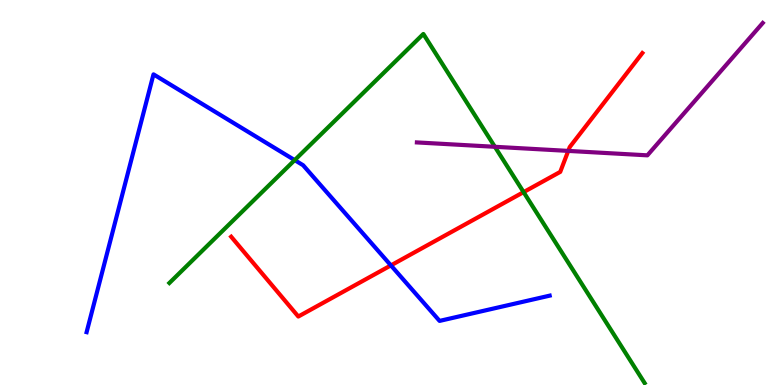[{'lines': ['blue', 'red'], 'intersections': [{'x': 5.04, 'y': 3.11}]}, {'lines': ['green', 'red'], 'intersections': [{'x': 6.76, 'y': 5.01}]}, {'lines': ['purple', 'red'], 'intersections': [{'x': 7.33, 'y': 6.08}]}, {'lines': ['blue', 'green'], 'intersections': [{'x': 3.8, 'y': 5.84}]}, {'lines': ['blue', 'purple'], 'intersections': []}, {'lines': ['green', 'purple'], 'intersections': [{'x': 6.39, 'y': 6.19}]}]